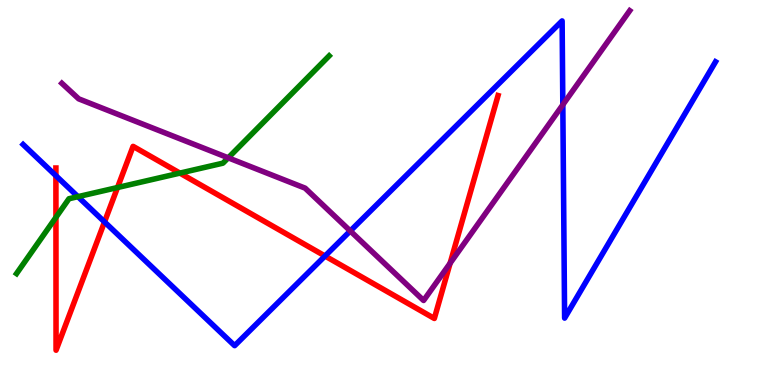[{'lines': ['blue', 'red'], 'intersections': [{'x': 0.721, 'y': 5.44}, {'x': 1.35, 'y': 4.24}, {'x': 4.19, 'y': 3.35}]}, {'lines': ['green', 'red'], 'intersections': [{'x': 0.722, 'y': 4.35}, {'x': 1.52, 'y': 5.13}, {'x': 2.32, 'y': 5.5}]}, {'lines': ['purple', 'red'], 'intersections': [{'x': 5.81, 'y': 3.16}]}, {'lines': ['blue', 'green'], 'intersections': [{'x': 1.01, 'y': 4.89}]}, {'lines': ['blue', 'purple'], 'intersections': [{'x': 4.52, 'y': 4.0}, {'x': 7.26, 'y': 7.28}]}, {'lines': ['green', 'purple'], 'intersections': [{'x': 2.94, 'y': 5.9}]}]